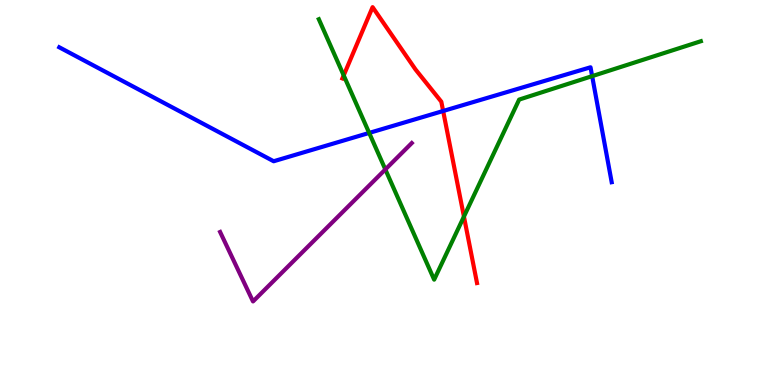[{'lines': ['blue', 'red'], 'intersections': [{'x': 5.72, 'y': 7.12}]}, {'lines': ['green', 'red'], 'intersections': [{'x': 4.43, 'y': 8.04}, {'x': 5.99, 'y': 4.37}]}, {'lines': ['purple', 'red'], 'intersections': []}, {'lines': ['blue', 'green'], 'intersections': [{'x': 4.76, 'y': 6.55}, {'x': 7.64, 'y': 8.02}]}, {'lines': ['blue', 'purple'], 'intersections': []}, {'lines': ['green', 'purple'], 'intersections': [{'x': 4.97, 'y': 5.6}]}]